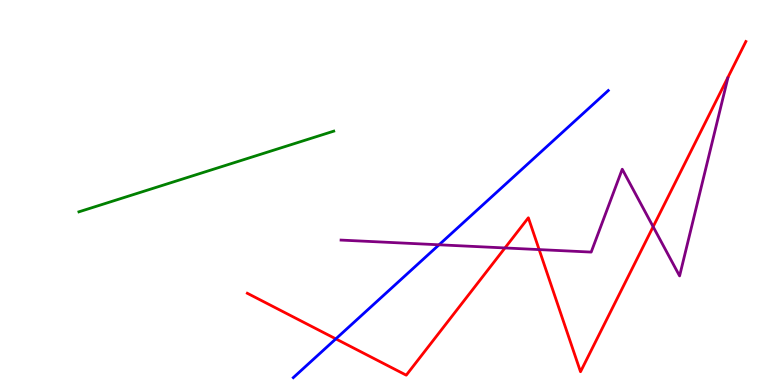[{'lines': ['blue', 'red'], 'intersections': [{'x': 4.33, 'y': 1.2}]}, {'lines': ['green', 'red'], 'intersections': []}, {'lines': ['purple', 'red'], 'intersections': [{'x': 6.52, 'y': 3.56}, {'x': 6.96, 'y': 3.52}, {'x': 8.43, 'y': 4.11}]}, {'lines': ['blue', 'green'], 'intersections': []}, {'lines': ['blue', 'purple'], 'intersections': [{'x': 5.67, 'y': 3.64}]}, {'lines': ['green', 'purple'], 'intersections': []}]